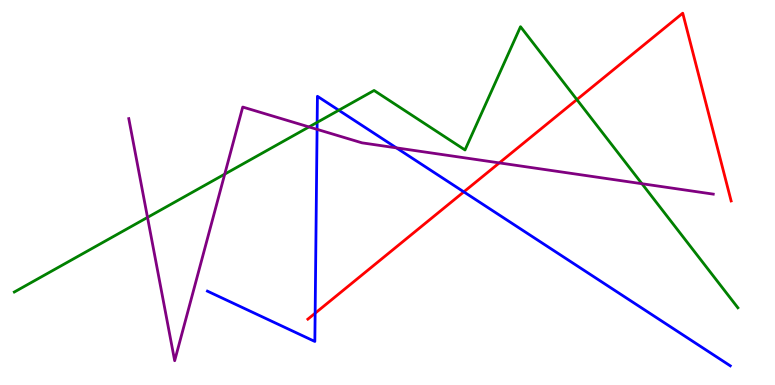[{'lines': ['blue', 'red'], 'intersections': [{'x': 4.07, 'y': 1.86}, {'x': 5.98, 'y': 5.02}]}, {'lines': ['green', 'red'], 'intersections': [{'x': 7.44, 'y': 7.41}]}, {'lines': ['purple', 'red'], 'intersections': [{'x': 6.44, 'y': 5.77}]}, {'lines': ['blue', 'green'], 'intersections': [{'x': 4.09, 'y': 6.82}, {'x': 4.37, 'y': 7.14}]}, {'lines': ['blue', 'purple'], 'intersections': [{'x': 4.09, 'y': 6.64}, {'x': 5.12, 'y': 6.16}]}, {'lines': ['green', 'purple'], 'intersections': [{'x': 1.9, 'y': 4.35}, {'x': 2.9, 'y': 5.48}, {'x': 3.99, 'y': 6.7}, {'x': 8.28, 'y': 5.23}]}]